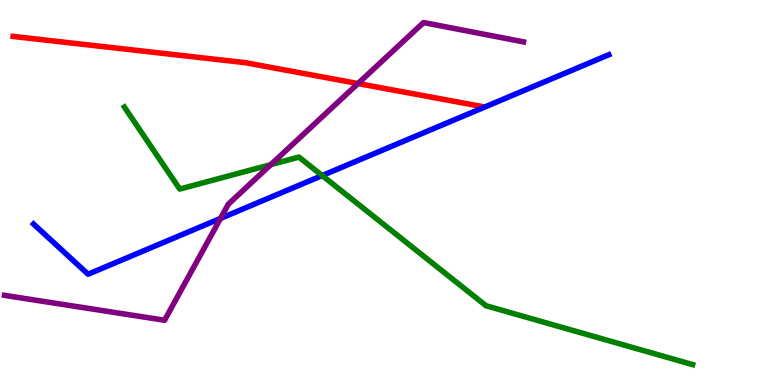[{'lines': ['blue', 'red'], 'intersections': []}, {'lines': ['green', 'red'], 'intersections': []}, {'lines': ['purple', 'red'], 'intersections': [{'x': 4.62, 'y': 7.83}]}, {'lines': ['blue', 'green'], 'intersections': [{'x': 4.16, 'y': 5.44}]}, {'lines': ['blue', 'purple'], 'intersections': [{'x': 2.85, 'y': 4.33}]}, {'lines': ['green', 'purple'], 'intersections': [{'x': 3.49, 'y': 5.72}]}]